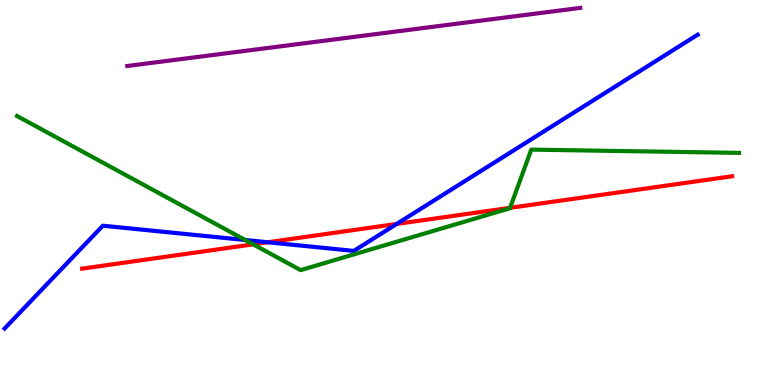[{'lines': ['blue', 'red'], 'intersections': [{'x': 3.46, 'y': 3.71}, {'x': 5.12, 'y': 4.18}]}, {'lines': ['green', 'red'], 'intersections': [{'x': 3.27, 'y': 3.65}, {'x': 6.58, 'y': 4.6}]}, {'lines': ['purple', 'red'], 'intersections': []}, {'lines': ['blue', 'green'], 'intersections': [{'x': 3.16, 'y': 3.77}]}, {'lines': ['blue', 'purple'], 'intersections': []}, {'lines': ['green', 'purple'], 'intersections': []}]